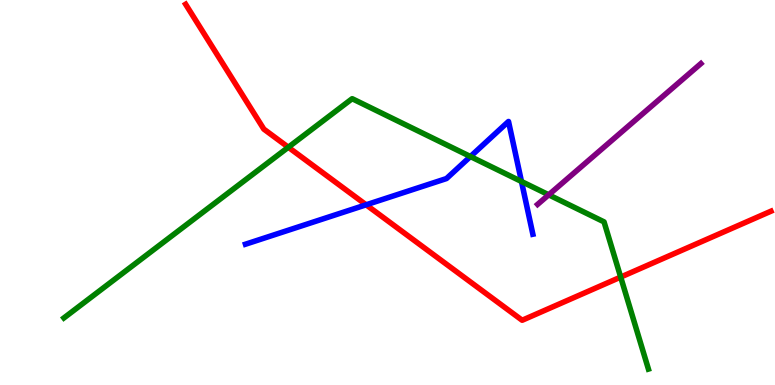[{'lines': ['blue', 'red'], 'intersections': [{'x': 4.72, 'y': 4.68}]}, {'lines': ['green', 'red'], 'intersections': [{'x': 3.72, 'y': 6.18}, {'x': 8.01, 'y': 2.8}]}, {'lines': ['purple', 'red'], 'intersections': []}, {'lines': ['blue', 'green'], 'intersections': [{'x': 6.07, 'y': 5.93}, {'x': 6.73, 'y': 5.29}]}, {'lines': ['blue', 'purple'], 'intersections': []}, {'lines': ['green', 'purple'], 'intersections': [{'x': 7.08, 'y': 4.94}]}]